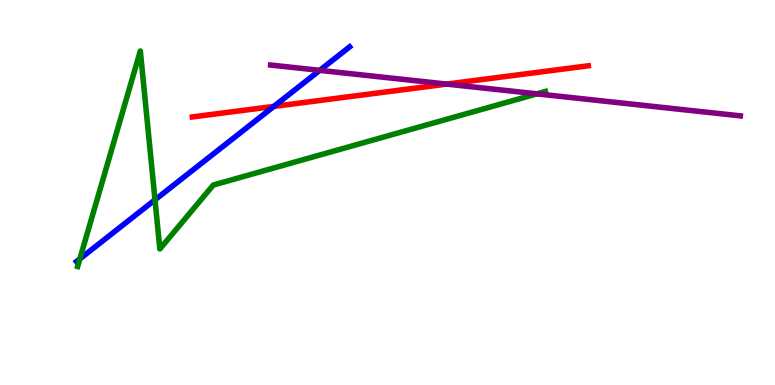[{'lines': ['blue', 'red'], 'intersections': [{'x': 3.53, 'y': 7.24}]}, {'lines': ['green', 'red'], 'intersections': []}, {'lines': ['purple', 'red'], 'intersections': [{'x': 5.76, 'y': 7.82}]}, {'lines': ['blue', 'green'], 'intersections': [{'x': 1.03, 'y': 3.28}, {'x': 2.0, 'y': 4.81}]}, {'lines': ['blue', 'purple'], 'intersections': [{'x': 4.13, 'y': 8.17}]}, {'lines': ['green', 'purple'], 'intersections': [{'x': 6.93, 'y': 7.56}]}]